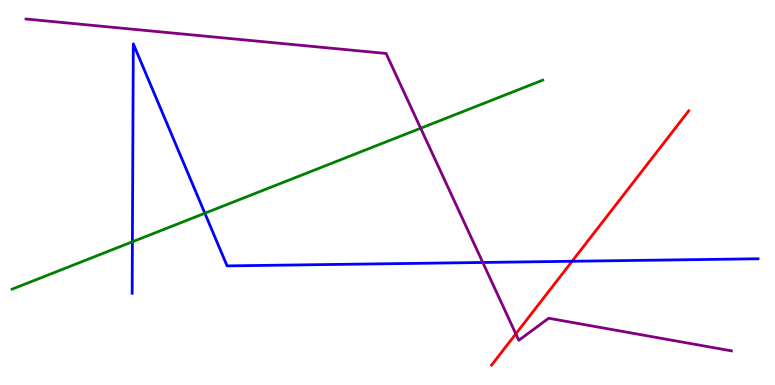[{'lines': ['blue', 'red'], 'intersections': [{'x': 7.38, 'y': 3.21}]}, {'lines': ['green', 'red'], 'intersections': []}, {'lines': ['purple', 'red'], 'intersections': [{'x': 6.66, 'y': 1.33}]}, {'lines': ['blue', 'green'], 'intersections': [{'x': 1.71, 'y': 3.72}, {'x': 2.64, 'y': 4.46}]}, {'lines': ['blue', 'purple'], 'intersections': [{'x': 6.23, 'y': 3.18}]}, {'lines': ['green', 'purple'], 'intersections': [{'x': 5.43, 'y': 6.67}]}]